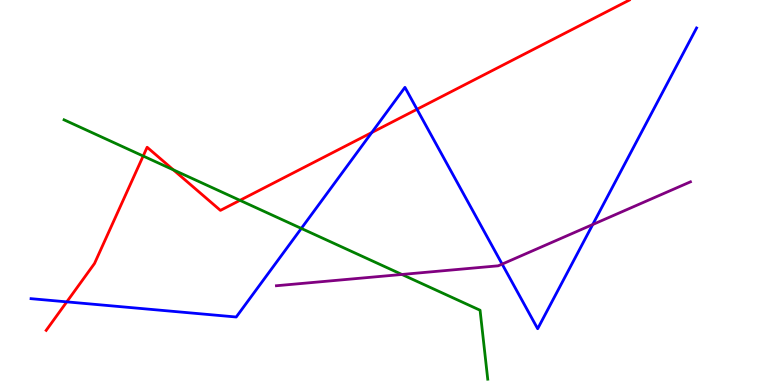[{'lines': ['blue', 'red'], 'intersections': [{'x': 0.862, 'y': 2.16}, {'x': 4.8, 'y': 6.56}, {'x': 5.38, 'y': 7.16}]}, {'lines': ['green', 'red'], 'intersections': [{'x': 1.85, 'y': 5.95}, {'x': 2.24, 'y': 5.59}, {'x': 3.1, 'y': 4.8}]}, {'lines': ['purple', 'red'], 'intersections': []}, {'lines': ['blue', 'green'], 'intersections': [{'x': 3.89, 'y': 4.07}]}, {'lines': ['blue', 'purple'], 'intersections': [{'x': 6.48, 'y': 3.14}, {'x': 7.65, 'y': 4.17}]}, {'lines': ['green', 'purple'], 'intersections': [{'x': 5.19, 'y': 2.87}]}]